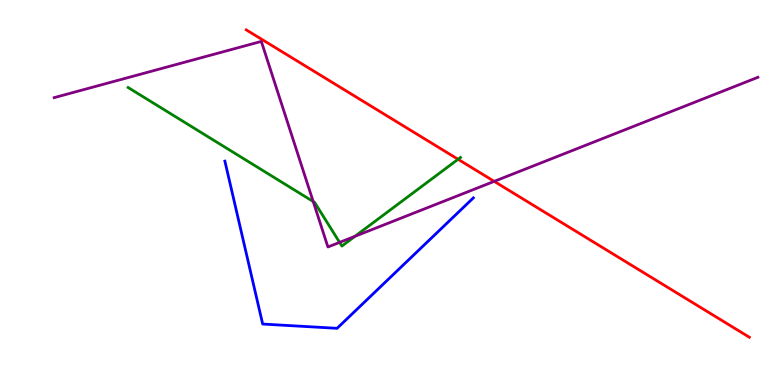[{'lines': ['blue', 'red'], 'intersections': []}, {'lines': ['green', 'red'], 'intersections': [{'x': 5.91, 'y': 5.86}]}, {'lines': ['purple', 'red'], 'intersections': [{'x': 6.38, 'y': 5.29}]}, {'lines': ['blue', 'green'], 'intersections': []}, {'lines': ['blue', 'purple'], 'intersections': []}, {'lines': ['green', 'purple'], 'intersections': [{'x': 4.04, 'y': 4.77}, {'x': 4.38, 'y': 3.7}, {'x': 4.58, 'y': 3.86}]}]